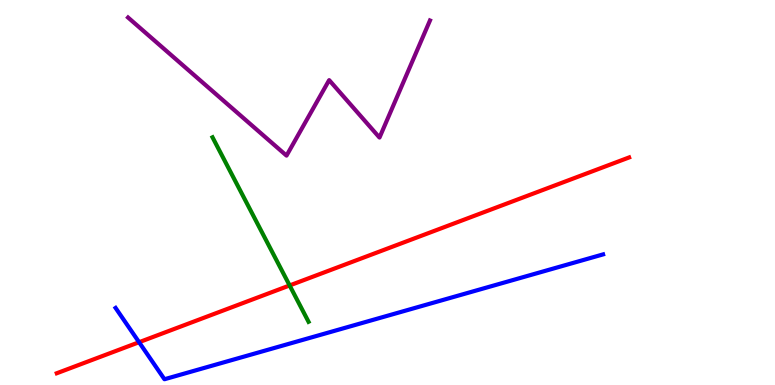[{'lines': ['blue', 'red'], 'intersections': [{'x': 1.79, 'y': 1.11}]}, {'lines': ['green', 'red'], 'intersections': [{'x': 3.74, 'y': 2.59}]}, {'lines': ['purple', 'red'], 'intersections': []}, {'lines': ['blue', 'green'], 'intersections': []}, {'lines': ['blue', 'purple'], 'intersections': []}, {'lines': ['green', 'purple'], 'intersections': []}]